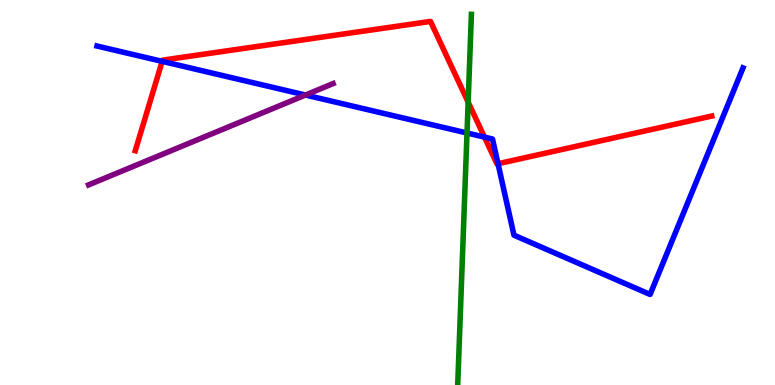[{'lines': ['blue', 'red'], 'intersections': [{'x': 2.09, 'y': 8.41}, {'x': 6.25, 'y': 6.44}, {'x': 6.43, 'y': 5.75}]}, {'lines': ['green', 'red'], 'intersections': [{'x': 6.04, 'y': 7.35}]}, {'lines': ['purple', 'red'], 'intersections': []}, {'lines': ['blue', 'green'], 'intersections': [{'x': 6.03, 'y': 6.55}]}, {'lines': ['blue', 'purple'], 'intersections': [{'x': 3.94, 'y': 7.53}]}, {'lines': ['green', 'purple'], 'intersections': []}]